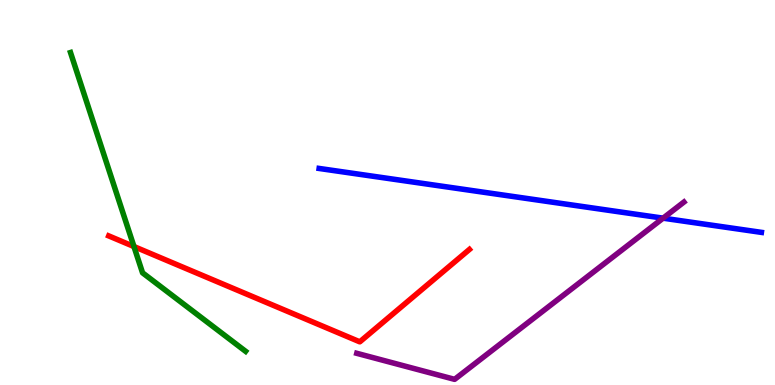[{'lines': ['blue', 'red'], 'intersections': []}, {'lines': ['green', 'red'], 'intersections': [{'x': 1.73, 'y': 3.6}]}, {'lines': ['purple', 'red'], 'intersections': []}, {'lines': ['blue', 'green'], 'intersections': []}, {'lines': ['blue', 'purple'], 'intersections': [{'x': 8.56, 'y': 4.33}]}, {'lines': ['green', 'purple'], 'intersections': []}]